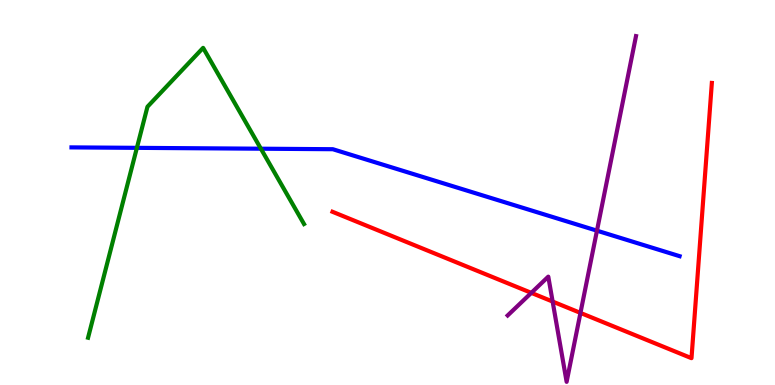[{'lines': ['blue', 'red'], 'intersections': []}, {'lines': ['green', 'red'], 'intersections': []}, {'lines': ['purple', 'red'], 'intersections': [{'x': 6.86, 'y': 2.39}, {'x': 7.13, 'y': 2.17}, {'x': 7.49, 'y': 1.87}]}, {'lines': ['blue', 'green'], 'intersections': [{'x': 1.77, 'y': 6.16}, {'x': 3.37, 'y': 6.14}]}, {'lines': ['blue', 'purple'], 'intersections': [{'x': 7.7, 'y': 4.01}]}, {'lines': ['green', 'purple'], 'intersections': []}]